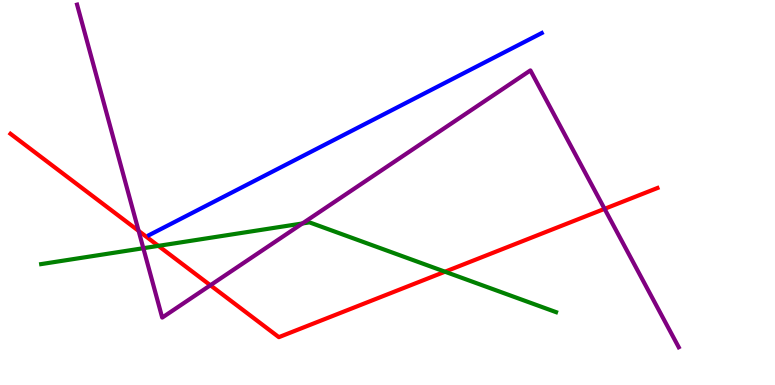[{'lines': ['blue', 'red'], 'intersections': []}, {'lines': ['green', 'red'], 'intersections': [{'x': 2.04, 'y': 3.61}, {'x': 5.74, 'y': 2.94}]}, {'lines': ['purple', 'red'], 'intersections': [{'x': 1.79, 'y': 4.0}, {'x': 2.71, 'y': 2.59}, {'x': 7.8, 'y': 4.58}]}, {'lines': ['blue', 'green'], 'intersections': []}, {'lines': ['blue', 'purple'], 'intersections': []}, {'lines': ['green', 'purple'], 'intersections': [{'x': 1.85, 'y': 3.55}, {'x': 3.9, 'y': 4.2}]}]